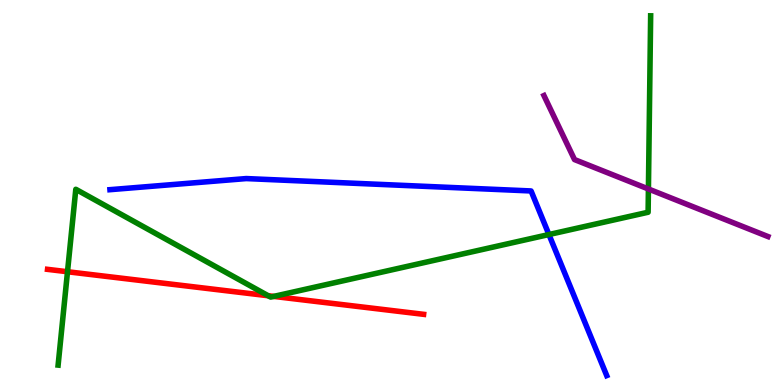[{'lines': ['blue', 'red'], 'intersections': []}, {'lines': ['green', 'red'], 'intersections': [{'x': 0.871, 'y': 2.94}, {'x': 3.46, 'y': 2.32}, {'x': 3.53, 'y': 2.3}]}, {'lines': ['purple', 'red'], 'intersections': []}, {'lines': ['blue', 'green'], 'intersections': [{'x': 7.08, 'y': 3.91}]}, {'lines': ['blue', 'purple'], 'intersections': []}, {'lines': ['green', 'purple'], 'intersections': [{'x': 8.37, 'y': 5.09}]}]